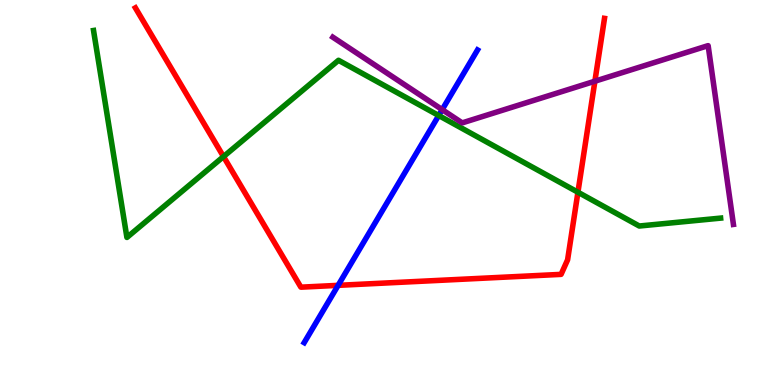[{'lines': ['blue', 'red'], 'intersections': [{'x': 4.36, 'y': 2.59}]}, {'lines': ['green', 'red'], 'intersections': [{'x': 2.88, 'y': 5.93}, {'x': 7.46, 'y': 5.01}]}, {'lines': ['purple', 'red'], 'intersections': [{'x': 7.68, 'y': 7.89}]}, {'lines': ['blue', 'green'], 'intersections': [{'x': 5.66, 'y': 7.0}]}, {'lines': ['blue', 'purple'], 'intersections': [{'x': 5.71, 'y': 7.15}]}, {'lines': ['green', 'purple'], 'intersections': []}]